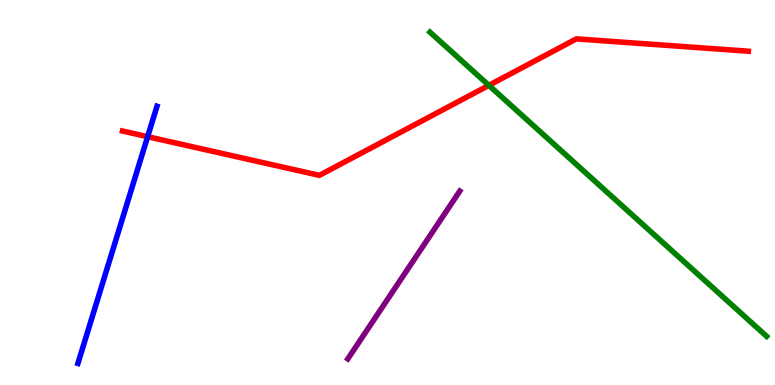[{'lines': ['blue', 'red'], 'intersections': [{'x': 1.9, 'y': 6.45}]}, {'lines': ['green', 'red'], 'intersections': [{'x': 6.31, 'y': 7.78}]}, {'lines': ['purple', 'red'], 'intersections': []}, {'lines': ['blue', 'green'], 'intersections': []}, {'lines': ['blue', 'purple'], 'intersections': []}, {'lines': ['green', 'purple'], 'intersections': []}]